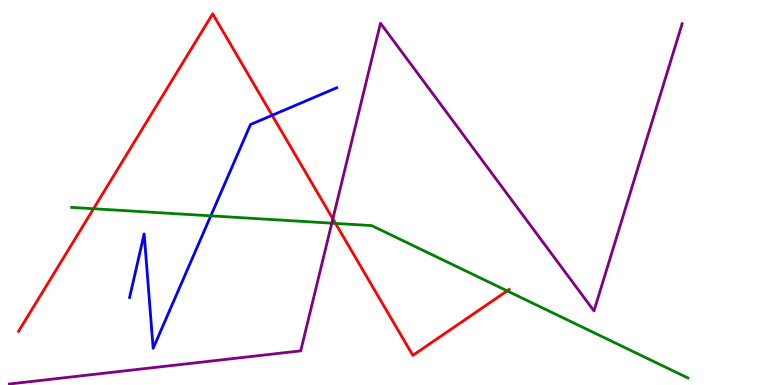[{'lines': ['blue', 'red'], 'intersections': [{'x': 3.51, 'y': 7.01}]}, {'lines': ['green', 'red'], 'intersections': [{'x': 1.21, 'y': 4.58}, {'x': 4.33, 'y': 4.2}, {'x': 6.54, 'y': 2.44}]}, {'lines': ['purple', 'red'], 'intersections': [{'x': 4.29, 'y': 4.31}]}, {'lines': ['blue', 'green'], 'intersections': [{'x': 2.72, 'y': 4.39}]}, {'lines': ['blue', 'purple'], 'intersections': []}, {'lines': ['green', 'purple'], 'intersections': [{'x': 4.28, 'y': 4.2}]}]